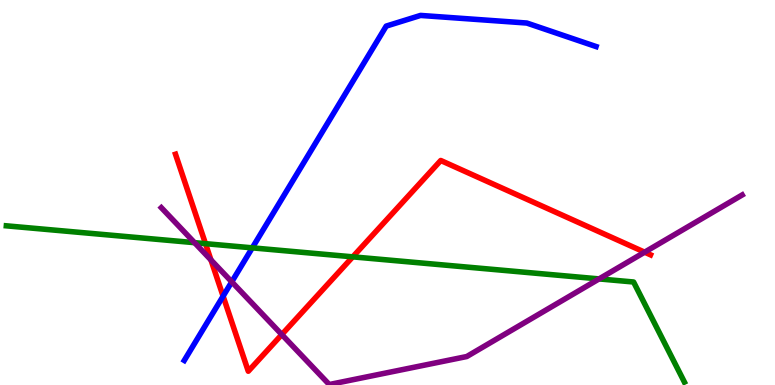[{'lines': ['blue', 'red'], 'intersections': [{'x': 2.88, 'y': 2.31}]}, {'lines': ['green', 'red'], 'intersections': [{'x': 2.65, 'y': 3.67}, {'x': 4.55, 'y': 3.33}]}, {'lines': ['purple', 'red'], 'intersections': [{'x': 2.72, 'y': 3.25}, {'x': 3.64, 'y': 1.31}, {'x': 8.32, 'y': 3.45}]}, {'lines': ['blue', 'green'], 'intersections': [{'x': 3.26, 'y': 3.56}]}, {'lines': ['blue', 'purple'], 'intersections': [{'x': 2.99, 'y': 2.68}]}, {'lines': ['green', 'purple'], 'intersections': [{'x': 2.51, 'y': 3.7}, {'x': 7.73, 'y': 2.76}]}]